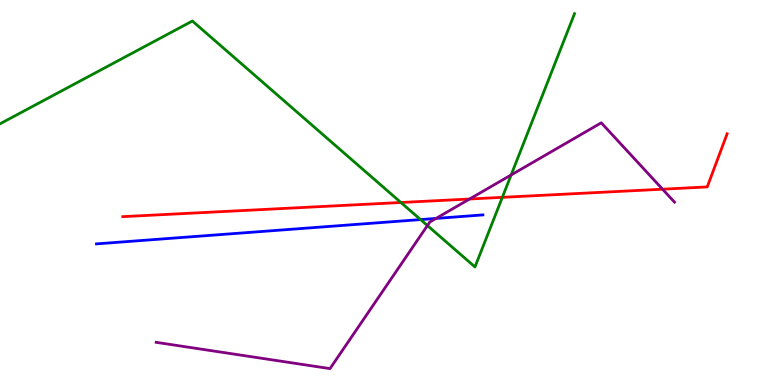[{'lines': ['blue', 'red'], 'intersections': []}, {'lines': ['green', 'red'], 'intersections': [{'x': 5.17, 'y': 4.74}, {'x': 6.48, 'y': 4.87}]}, {'lines': ['purple', 'red'], 'intersections': [{'x': 6.06, 'y': 4.83}, {'x': 8.55, 'y': 5.09}]}, {'lines': ['blue', 'green'], 'intersections': [{'x': 5.43, 'y': 4.3}]}, {'lines': ['blue', 'purple'], 'intersections': [{'x': 5.63, 'y': 4.33}]}, {'lines': ['green', 'purple'], 'intersections': [{'x': 5.52, 'y': 4.14}, {'x': 6.6, 'y': 5.46}]}]